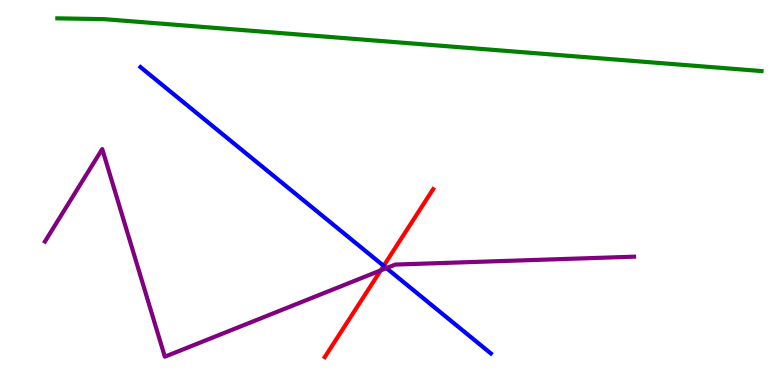[{'lines': ['blue', 'red'], 'intersections': [{'x': 4.95, 'y': 3.1}]}, {'lines': ['green', 'red'], 'intersections': []}, {'lines': ['purple', 'red'], 'intersections': [{'x': 4.91, 'y': 2.98}]}, {'lines': ['blue', 'green'], 'intersections': []}, {'lines': ['blue', 'purple'], 'intersections': [{'x': 4.99, 'y': 3.04}]}, {'lines': ['green', 'purple'], 'intersections': []}]